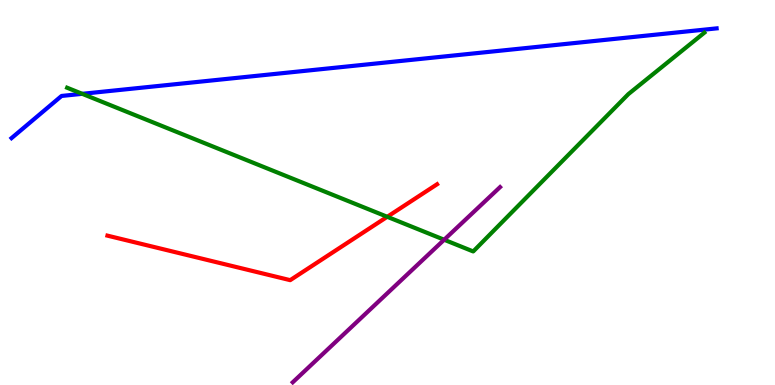[{'lines': ['blue', 'red'], 'intersections': []}, {'lines': ['green', 'red'], 'intersections': [{'x': 5.0, 'y': 4.37}]}, {'lines': ['purple', 'red'], 'intersections': []}, {'lines': ['blue', 'green'], 'intersections': [{'x': 1.06, 'y': 7.56}]}, {'lines': ['blue', 'purple'], 'intersections': []}, {'lines': ['green', 'purple'], 'intersections': [{'x': 5.73, 'y': 3.77}]}]